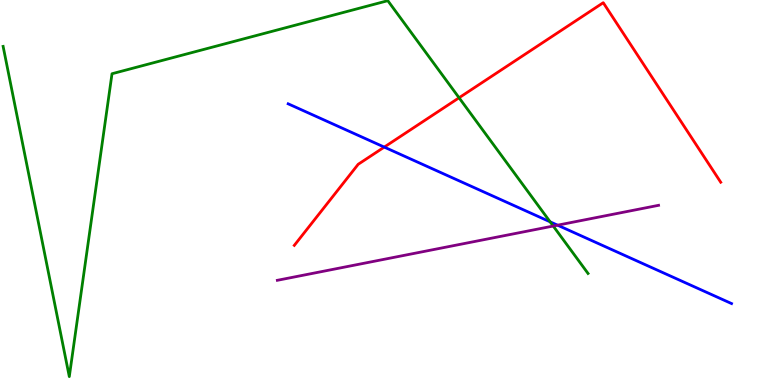[{'lines': ['blue', 'red'], 'intersections': [{'x': 4.96, 'y': 6.18}]}, {'lines': ['green', 'red'], 'intersections': [{'x': 5.92, 'y': 7.46}]}, {'lines': ['purple', 'red'], 'intersections': []}, {'lines': ['blue', 'green'], 'intersections': [{'x': 7.1, 'y': 4.24}]}, {'lines': ['blue', 'purple'], 'intersections': [{'x': 7.19, 'y': 4.15}]}, {'lines': ['green', 'purple'], 'intersections': [{'x': 7.14, 'y': 4.13}]}]